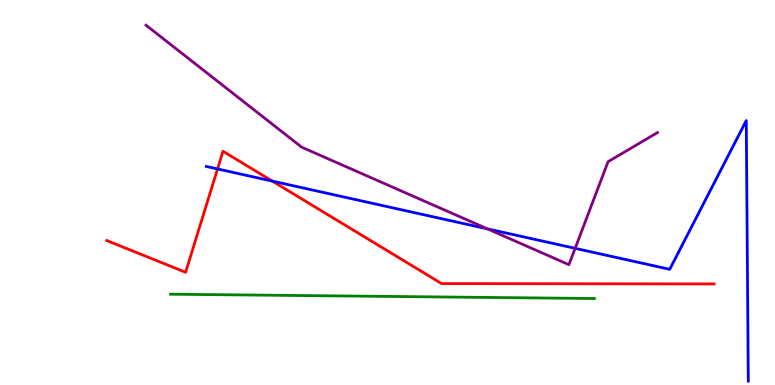[{'lines': ['blue', 'red'], 'intersections': [{'x': 2.81, 'y': 5.61}, {'x': 3.51, 'y': 5.3}]}, {'lines': ['green', 'red'], 'intersections': []}, {'lines': ['purple', 'red'], 'intersections': []}, {'lines': ['blue', 'green'], 'intersections': []}, {'lines': ['blue', 'purple'], 'intersections': [{'x': 6.29, 'y': 4.06}, {'x': 7.42, 'y': 3.55}]}, {'lines': ['green', 'purple'], 'intersections': []}]